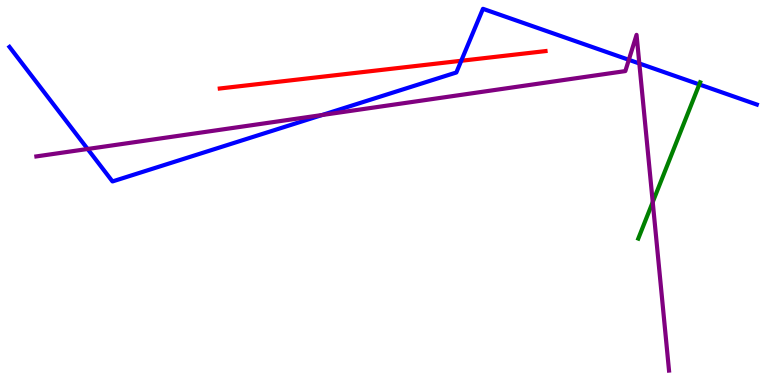[{'lines': ['blue', 'red'], 'intersections': [{'x': 5.95, 'y': 8.42}]}, {'lines': ['green', 'red'], 'intersections': []}, {'lines': ['purple', 'red'], 'intersections': []}, {'lines': ['blue', 'green'], 'intersections': [{'x': 9.02, 'y': 7.81}]}, {'lines': ['blue', 'purple'], 'intersections': [{'x': 1.13, 'y': 6.13}, {'x': 4.16, 'y': 7.01}, {'x': 8.11, 'y': 8.45}, {'x': 8.25, 'y': 8.35}]}, {'lines': ['green', 'purple'], 'intersections': [{'x': 8.42, 'y': 4.75}]}]